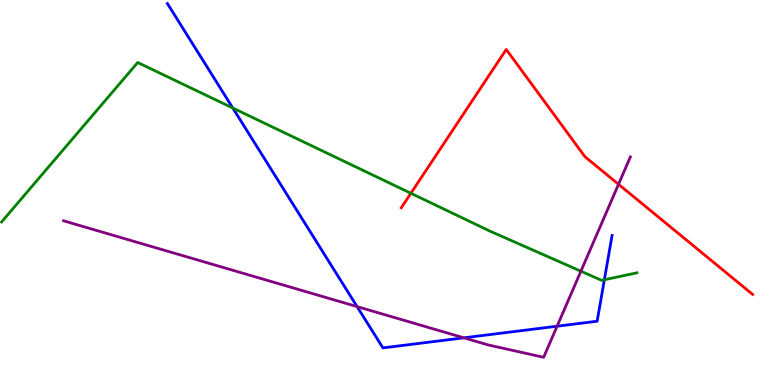[{'lines': ['blue', 'red'], 'intersections': []}, {'lines': ['green', 'red'], 'intersections': [{'x': 5.3, 'y': 4.98}]}, {'lines': ['purple', 'red'], 'intersections': [{'x': 7.98, 'y': 5.21}]}, {'lines': ['blue', 'green'], 'intersections': [{'x': 3.0, 'y': 7.19}, {'x': 7.8, 'y': 2.73}]}, {'lines': ['blue', 'purple'], 'intersections': [{'x': 4.61, 'y': 2.04}, {'x': 5.99, 'y': 1.23}, {'x': 7.19, 'y': 1.53}]}, {'lines': ['green', 'purple'], 'intersections': [{'x': 7.5, 'y': 2.96}]}]